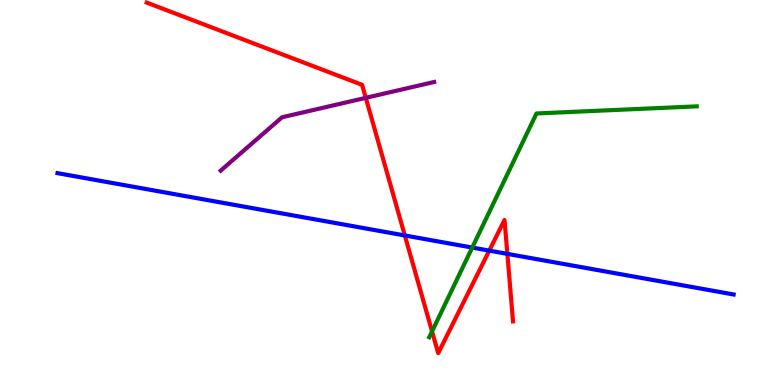[{'lines': ['blue', 'red'], 'intersections': [{'x': 5.22, 'y': 3.88}, {'x': 6.31, 'y': 3.49}, {'x': 6.55, 'y': 3.41}]}, {'lines': ['green', 'red'], 'intersections': [{'x': 5.57, 'y': 1.39}]}, {'lines': ['purple', 'red'], 'intersections': [{'x': 4.72, 'y': 7.46}]}, {'lines': ['blue', 'green'], 'intersections': [{'x': 6.09, 'y': 3.57}]}, {'lines': ['blue', 'purple'], 'intersections': []}, {'lines': ['green', 'purple'], 'intersections': []}]